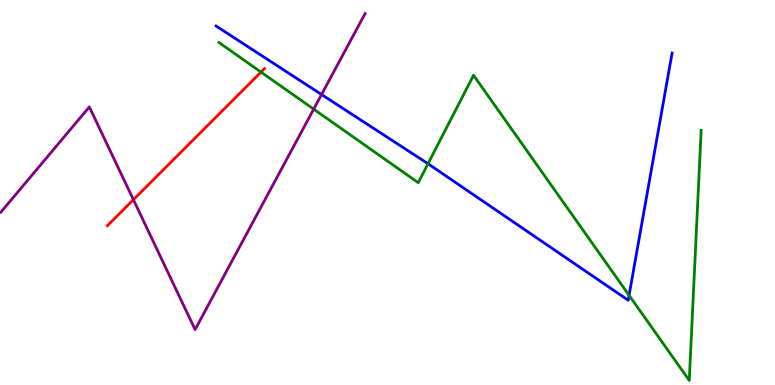[{'lines': ['blue', 'red'], 'intersections': []}, {'lines': ['green', 'red'], 'intersections': [{'x': 3.37, 'y': 8.13}]}, {'lines': ['purple', 'red'], 'intersections': [{'x': 1.72, 'y': 4.81}]}, {'lines': ['blue', 'green'], 'intersections': [{'x': 5.52, 'y': 5.75}, {'x': 8.12, 'y': 2.33}]}, {'lines': ['blue', 'purple'], 'intersections': [{'x': 4.15, 'y': 7.54}]}, {'lines': ['green', 'purple'], 'intersections': [{'x': 4.05, 'y': 7.17}]}]